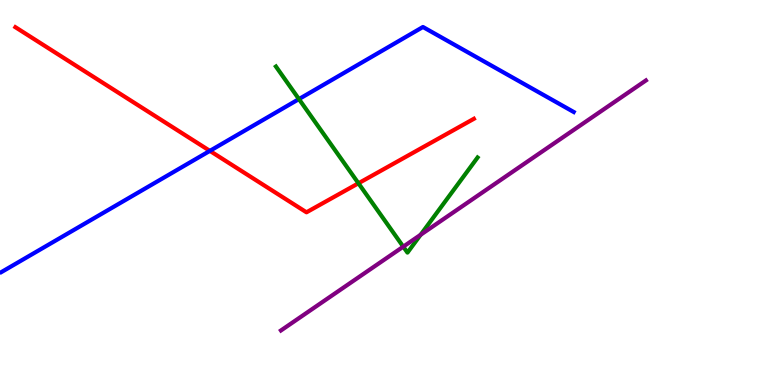[{'lines': ['blue', 'red'], 'intersections': [{'x': 2.71, 'y': 6.08}]}, {'lines': ['green', 'red'], 'intersections': [{'x': 4.63, 'y': 5.24}]}, {'lines': ['purple', 'red'], 'intersections': []}, {'lines': ['blue', 'green'], 'intersections': [{'x': 3.86, 'y': 7.43}]}, {'lines': ['blue', 'purple'], 'intersections': []}, {'lines': ['green', 'purple'], 'intersections': [{'x': 5.2, 'y': 3.59}, {'x': 5.43, 'y': 3.9}]}]